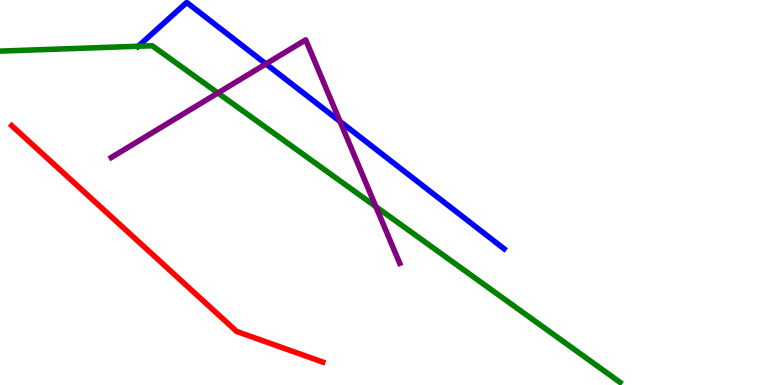[{'lines': ['blue', 'red'], 'intersections': []}, {'lines': ['green', 'red'], 'intersections': []}, {'lines': ['purple', 'red'], 'intersections': []}, {'lines': ['blue', 'green'], 'intersections': [{'x': 1.78, 'y': 8.8}]}, {'lines': ['blue', 'purple'], 'intersections': [{'x': 3.43, 'y': 8.34}, {'x': 4.39, 'y': 6.85}]}, {'lines': ['green', 'purple'], 'intersections': [{'x': 2.81, 'y': 7.58}, {'x': 4.85, 'y': 4.63}]}]